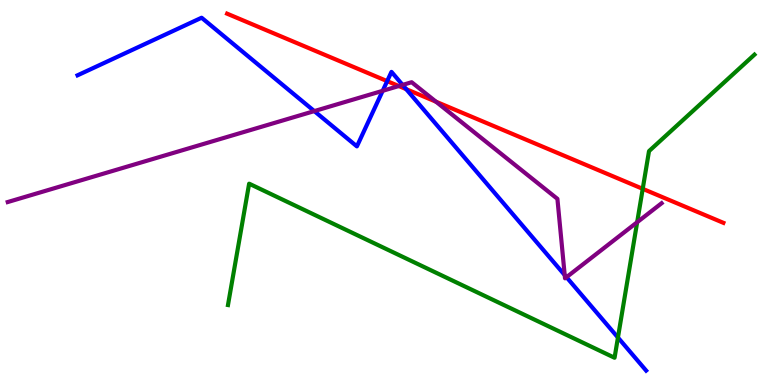[{'lines': ['blue', 'red'], 'intersections': [{'x': 5.0, 'y': 7.89}, {'x': 5.24, 'y': 7.68}]}, {'lines': ['green', 'red'], 'intersections': [{'x': 8.29, 'y': 5.1}]}, {'lines': ['purple', 'red'], 'intersections': [{'x': 5.15, 'y': 7.77}, {'x': 5.63, 'y': 7.36}]}, {'lines': ['blue', 'green'], 'intersections': [{'x': 7.97, 'y': 1.23}]}, {'lines': ['blue', 'purple'], 'intersections': [{'x': 4.06, 'y': 7.11}, {'x': 4.94, 'y': 7.64}, {'x': 5.19, 'y': 7.79}, {'x': 7.29, 'y': 2.86}, {'x': 7.31, 'y': 2.8}]}, {'lines': ['green', 'purple'], 'intersections': [{'x': 8.22, 'y': 4.23}]}]